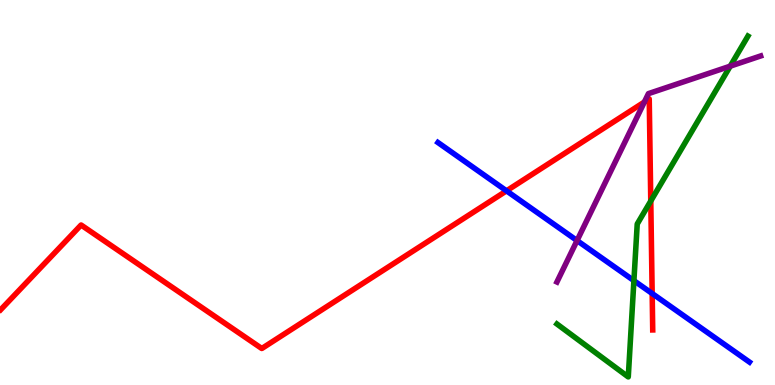[{'lines': ['blue', 'red'], 'intersections': [{'x': 6.54, 'y': 5.04}, {'x': 8.42, 'y': 2.38}]}, {'lines': ['green', 'red'], 'intersections': [{'x': 8.4, 'y': 4.78}]}, {'lines': ['purple', 'red'], 'intersections': [{'x': 8.31, 'y': 7.35}]}, {'lines': ['blue', 'green'], 'intersections': [{'x': 8.18, 'y': 2.71}]}, {'lines': ['blue', 'purple'], 'intersections': [{'x': 7.45, 'y': 3.75}]}, {'lines': ['green', 'purple'], 'intersections': [{'x': 9.42, 'y': 8.28}]}]